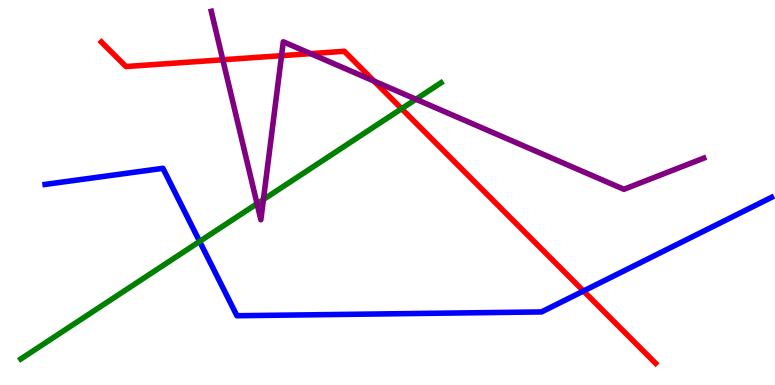[{'lines': ['blue', 'red'], 'intersections': [{'x': 7.53, 'y': 2.44}]}, {'lines': ['green', 'red'], 'intersections': [{'x': 5.18, 'y': 7.18}]}, {'lines': ['purple', 'red'], 'intersections': [{'x': 2.87, 'y': 8.45}, {'x': 3.63, 'y': 8.55}, {'x': 4.01, 'y': 8.61}, {'x': 4.83, 'y': 7.89}]}, {'lines': ['blue', 'green'], 'intersections': [{'x': 2.58, 'y': 3.73}]}, {'lines': ['blue', 'purple'], 'intersections': []}, {'lines': ['green', 'purple'], 'intersections': [{'x': 3.32, 'y': 4.71}, {'x': 3.4, 'y': 4.82}, {'x': 5.37, 'y': 7.42}]}]